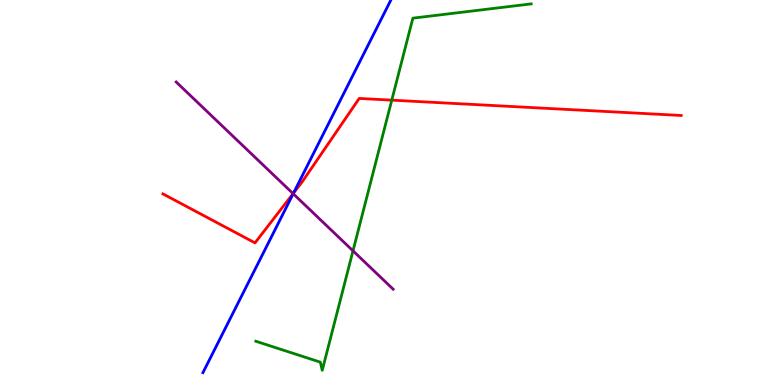[{'lines': ['blue', 'red'], 'intersections': [{'x': 3.79, 'y': 4.99}]}, {'lines': ['green', 'red'], 'intersections': [{'x': 5.06, 'y': 7.4}]}, {'lines': ['purple', 'red'], 'intersections': [{'x': 3.78, 'y': 4.97}]}, {'lines': ['blue', 'green'], 'intersections': []}, {'lines': ['blue', 'purple'], 'intersections': [{'x': 3.78, 'y': 4.97}]}, {'lines': ['green', 'purple'], 'intersections': [{'x': 4.55, 'y': 3.48}]}]